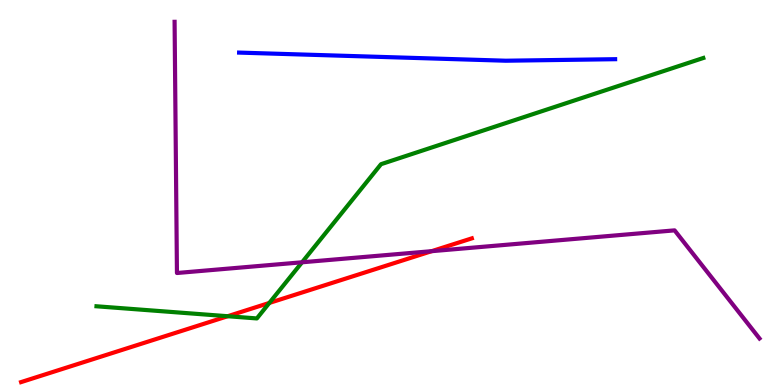[{'lines': ['blue', 'red'], 'intersections': []}, {'lines': ['green', 'red'], 'intersections': [{'x': 2.94, 'y': 1.79}, {'x': 3.48, 'y': 2.13}]}, {'lines': ['purple', 'red'], 'intersections': [{'x': 5.57, 'y': 3.48}]}, {'lines': ['blue', 'green'], 'intersections': []}, {'lines': ['blue', 'purple'], 'intersections': []}, {'lines': ['green', 'purple'], 'intersections': [{'x': 3.9, 'y': 3.19}]}]